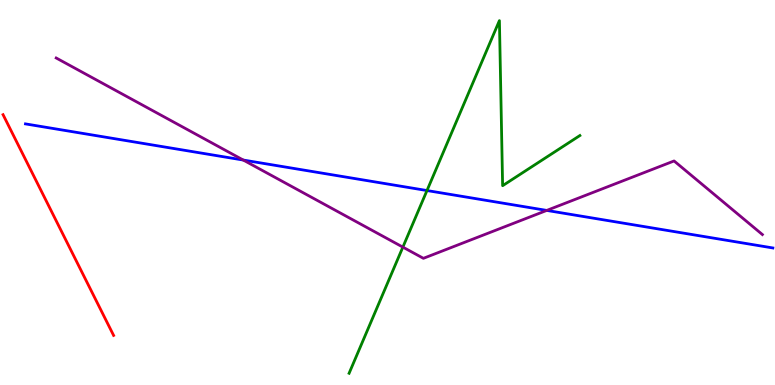[{'lines': ['blue', 'red'], 'intersections': []}, {'lines': ['green', 'red'], 'intersections': []}, {'lines': ['purple', 'red'], 'intersections': []}, {'lines': ['blue', 'green'], 'intersections': [{'x': 5.51, 'y': 5.05}]}, {'lines': ['blue', 'purple'], 'intersections': [{'x': 3.14, 'y': 5.84}, {'x': 7.05, 'y': 4.53}]}, {'lines': ['green', 'purple'], 'intersections': [{'x': 5.2, 'y': 3.58}]}]